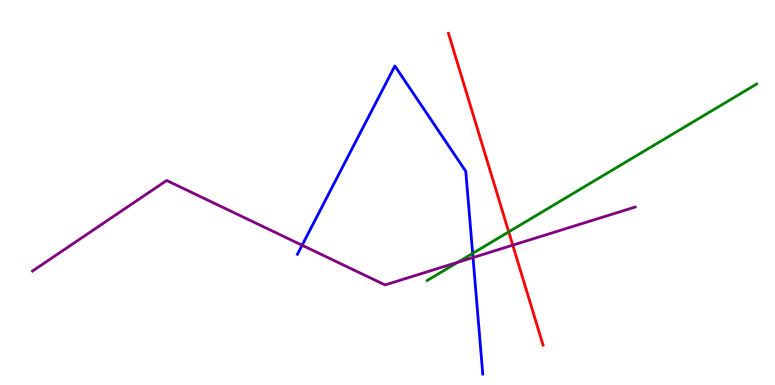[{'lines': ['blue', 'red'], 'intersections': []}, {'lines': ['green', 'red'], 'intersections': [{'x': 6.56, 'y': 3.98}]}, {'lines': ['purple', 'red'], 'intersections': [{'x': 6.62, 'y': 3.63}]}, {'lines': ['blue', 'green'], 'intersections': [{'x': 6.1, 'y': 3.42}]}, {'lines': ['blue', 'purple'], 'intersections': [{'x': 3.9, 'y': 3.63}, {'x': 6.1, 'y': 3.31}]}, {'lines': ['green', 'purple'], 'intersections': [{'x': 5.91, 'y': 3.19}]}]